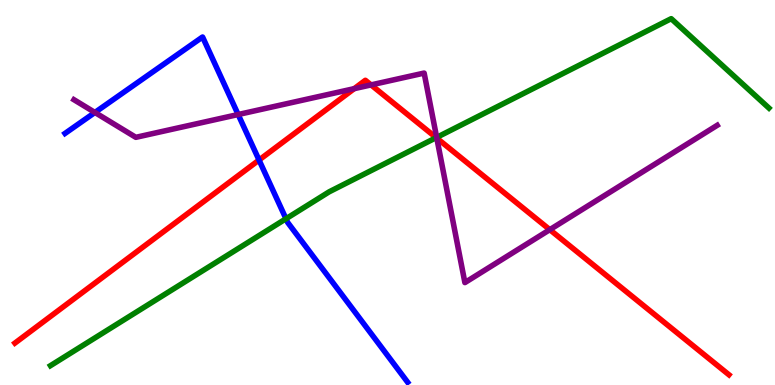[{'lines': ['blue', 'red'], 'intersections': [{'x': 3.34, 'y': 5.84}]}, {'lines': ['green', 'red'], 'intersections': [{'x': 5.63, 'y': 6.42}]}, {'lines': ['purple', 'red'], 'intersections': [{'x': 4.57, 'y': 7.7}, {'x': 4.79, 'y': 7.79}, {'x': 5.64, 'y': 6.41}, {'x': 7.09, 'y': 4.03}]}, {'lines': ['blue', 'green'], 'intersections': [{'x': 3.69, 'y': 4.32}]}, {'lines': ['blue', 'purple'], 'intersections': [{'x': 1.22, 'y': 7.08}, {'x': 3.07, 'y': 7.03}]}, {'lines': ['green', 'purple'], 'intersections': [{'x': 5.63, 'y': 6.43}]}]